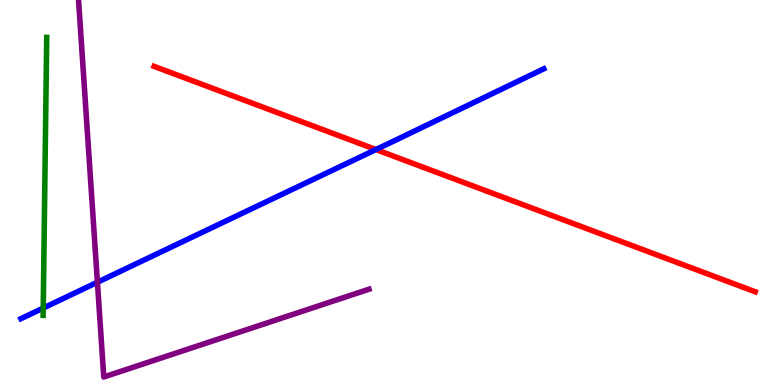[{'lines': ['blue', 'red'], 'intersections': [{'x': 4.85, 'y': 6.12}]}, {'lines': ['green', 'red'], 'intersections': []}, {'lines': ['purple', 'red'], 'intersections': []}, {'lines': ['blue', 'green'], 'intersections': [{'x': 0.558, 'y': 2.0}]}, {'lines': ['blue', 'purple'], 'intersections': [{'x': 1.26, 'y': 2.67}]}, {'lines': ['green', 'purple'], 'intersections': []}]